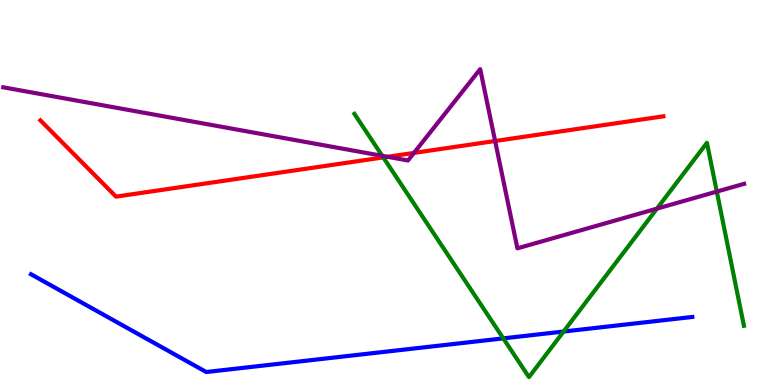[{'lines': ['blue', 'red'], 'intersections': []}, {'lines': ['green', 'red'], 'intersections': [{'x': 4.95, 'y': 5.91}]}, {'lines': ['purple', 'red'], 'intersections': [{'x': 5.0, 'y': 5.93}, {'x': 5.34, 'y': 6.03}, {'x': 6.39, 'y': 6.34}]}, {'lines': ['blue', 'green'], 'intersections': [{'x': 6.49, 'y': 1.21}, {'x': 7.27, 'y': 1.39}]}, {'lines': ['blue', 'purple'], 'intersections': []}, {'lines': ['green', 'purple'], 'intersections': [{'x': 4.93, 'y': 5.95}, {'x': 8.48, 'y': 4.58}, {'x': 9.25, 'y': 5.02}]}]